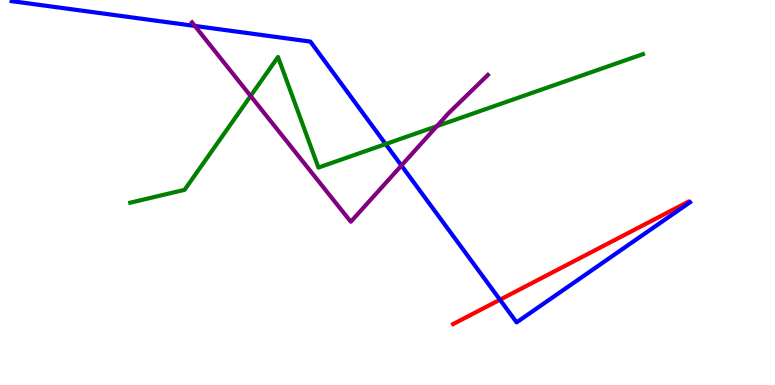[{'lines': ['blue', 'red'], 'intersections': [{'x': 6.45, 'y': 2.22}]}, {'lines': ['green', 'red'], 'intersections': []}, {'lines': ['purple', 'red'], 'intersections': []}, {'lines': ['blue', 'green'], 'intersections': [{'x': 4.98, 'y': 6.26}]}, {'lines': ['blue', 'purple'], 'intersections': [{'x': 2.51, 'y': 9.33}, {'x': 5.18, 'y': 5.7}]}, {'lines': ['green', 'purple'], 'intersections': [{'x': 3.23, 'y': 7.51}, {'x': 5.64, 'y': 6.72}]}]